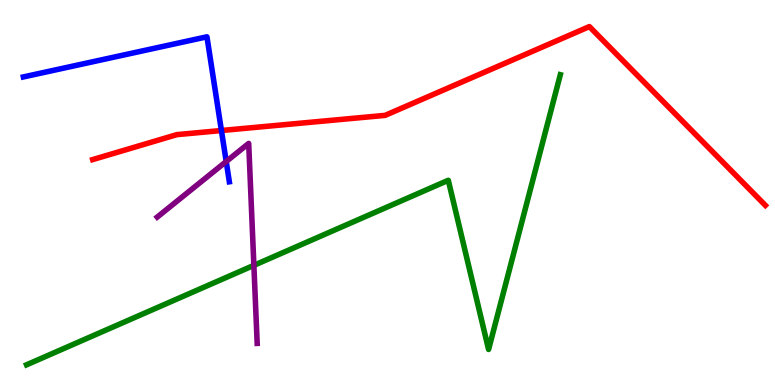[{'lines': ['blue', 'red'], 'intersections': [{'x': 2.86, 'y': 6.61}]}, {'lines': ['green', 'red'], 'intersections': []}, {'lines': ['purple', 'red'], 'intersections': []}, {'lines': ['blue', 'green'], 'intersections': []}, {'lines': ['blue', 'purple'], 'intersections': [{'x': 2.92, 'y': 5.8}]}, {'lines': ['green', 'purple'], 'intersections': [{'x': 3.28, 'y': 3.11}]}]